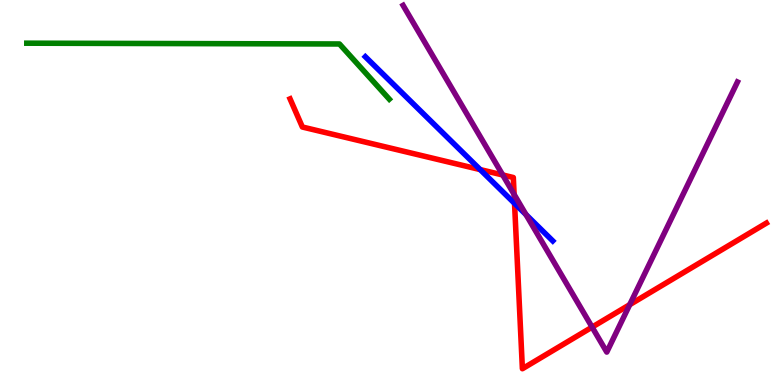[{'lines': ['blue', 'red'], 'intersections': [{'x': 6.2, 'y': 5.6}, {'x': 6.64, 'y': 4.72}]}, {'lines': ['green', 'red'], 'intersections': []}, {'lines': ['purple', 'red'], 'intersections': [{'x': 6.49, 'y': 5.46}, {'x': 6.63, 'y': 4.95}, {'x': 7.64, 'y': 1.5}, {'x': 8.13, 'y': 2.09}]}, {'lines': ['blue', 'green'], 'intersections': []}, {'lines': ['blue', 'purple'], 'intersections': [{'x': 6.79, 'y': 4.43}]}, {'lines': ['green', 'purple'], 'intersections': []}]